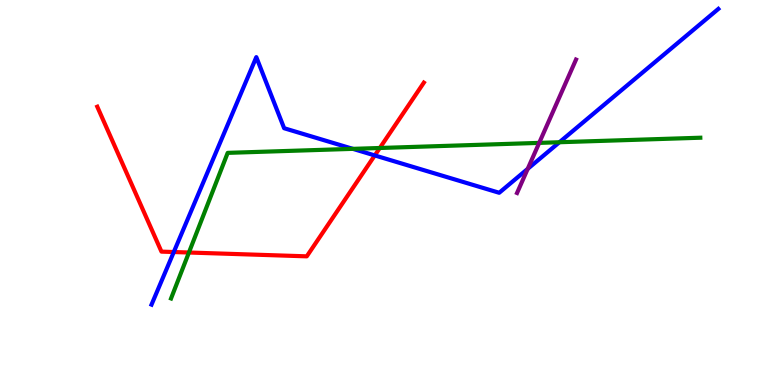[{'lines': ['blue', 'red'], 'intersections': [{'x': 2.24, 'y': 3.45}, {'x': 4.84, 'y': 5.96}]}, {'lines': ['green', 'red'], 'intersections': [{'x': 2.44, 'y': 3.44}, {'x': 4.9, 'y': 6.16}]}, {'lines': ['purple', 'red'], 'intersections': []}, {'lines': ['blue', 'green'], 'intersections': [{'x': 4.55, 'y': 6.13}, {'x': 7.22, 'y': 6.31}]}, {'lines': ['blue', 'purple'], 'intersections': [{'x': 6.81, 'y': 5.61}]}, {'lines': ['green', 'purple'], 'intersections': [{'x': 6.96, 'y': 6.29}]}]